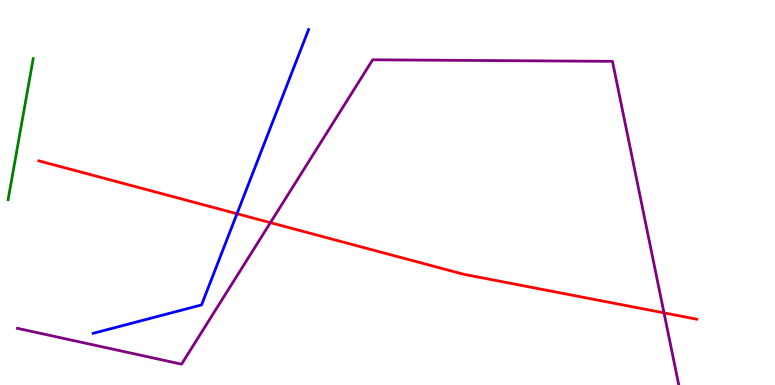[{'lines': ['blue', 'red'], 'intersections': [{'x': 3.06, 'y': 4.45}]}, {'lines': ['green', 'red'], 'intersections': []}, {'lines': ['purple', 'red'], 'intersections': [{'x': 3.49, 'y': 4.22}, {'x': 8.57, 'y': 1.87}]}, {'lines': ['blue', 'green'], 'intersections': []}, {'lines': ['blue', 'purple'], 'intersections': []}, {'lines': ['green', 'purple'], 'intersections': []}]